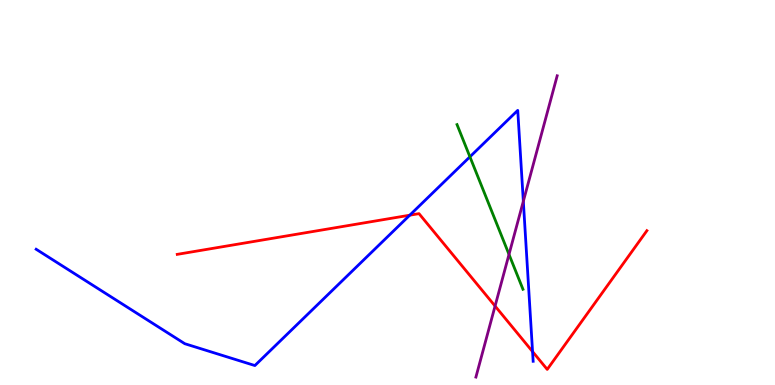[{'lines': ['blue', 'red'], 'intersections': [{'x': 5.29, 'y': 4.41}, {'x': 6.87, 'y': 0.868}]}, {'lines': ['green', 'red'], 'intersections': []}, {'lines': ['purple', 'red'], 'intersections': [{'x': 6.39, 'y': 2.05}]}, {'lines': ['blue', 'green'], 'intersections': [{'x': 6.06, 'y': 5.93}]}, {'lines': ['blue', 'purple'], 'intersections': [{'x': 6.75, 'y': 4.77}]}, {'lines': ['green', 'purple'], 'intersections': [{'x': 6.57, 'y': 3.39}]}]